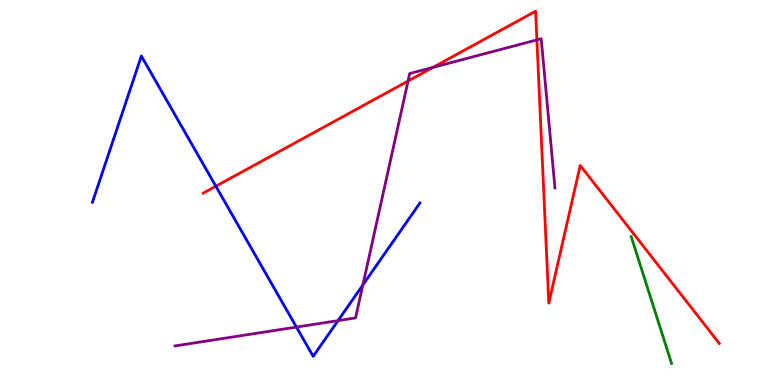[{'lines': ['blue', 'red'], 'intersections': [{'x': 2.79, 'y': 5.16}]}, {'lines': ['green', 'red'], 'intersections': []}, {'lines': ['purple', 'red'], 'intersections': [{'x': 5.27, 'y': 7.9}, {'x': 5.59, 'y': 8.25}, {'x': 6.93, 'y': 8.96}]}, {'lines': ['blue', 'green'], 'intersections': []}, {'lines': ['blue', 'purple'], 'intersections': [{'x': 3.82, 'y': 1.5}, {'x': 4.36, 'y': 1.67}, {'x': 4.68, 'y': 2.6}]}, {'lines': ['green', 'purple'], 'intersections': []}]